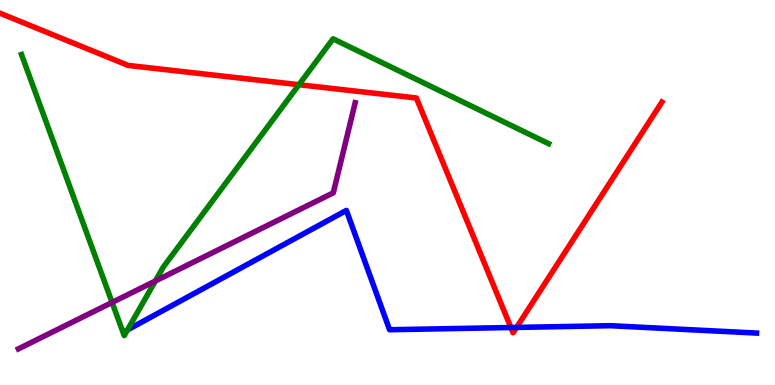[{'lines': ['blue', 'red'], 'intersections': [{'x': 6.59, 'y': 1.49}, {'x': 6.67, 'y': 1.5}]}, {'lines': ['green', 'red'], 'intersections': [{'x': 3.86, 'y': 7.8}]}, {'lines': ['purple', 'red'], 'intersections': []}, {'lines': ['blue', 'green'], 'intersections': []}, {'lines': ['blue', 'purple'], 'intersections': []}, {'lines': ['green', 'purple'], 'intersections': [{'x': 1.45, 'y': 2.14}, {'x': 2.0, 'y': 2.7}]}]